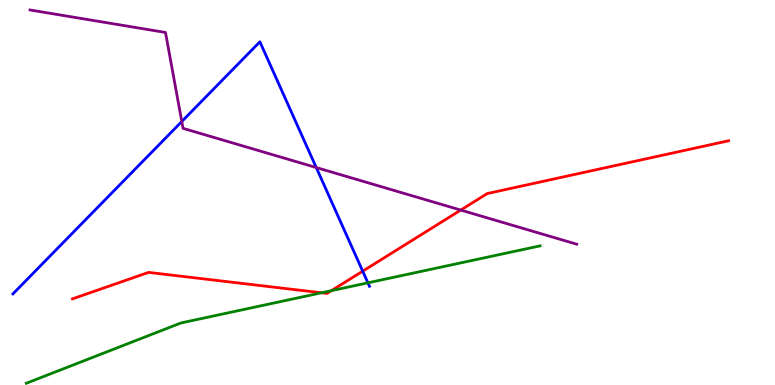[{'lines': ['blue', 'red'], 'intersections': [{'x': 4.68, 'y': 2.96}]}, {'lines': ['green', 'red'], 'intersections': [{'x': 4.15, 'y': 2.4}, {'x': 4.28, 'y': 2.45}]}, {'lines': ['purple', 'red'], 'intersections': [{'x': 5.95, 'y': 4.54}]}, {'lines': ['blue', 'green'], 'intersections': [{'x': 4.75, 'y': 2.65}]}, {'lines': ['blue', 'purple'], 'intersections': [{'x': 2.35, 'y': 6.84}, {'x': 4.08, 'y': 5.65}]}, {'lines': ['green', 'purple'], 'intersections': []}]